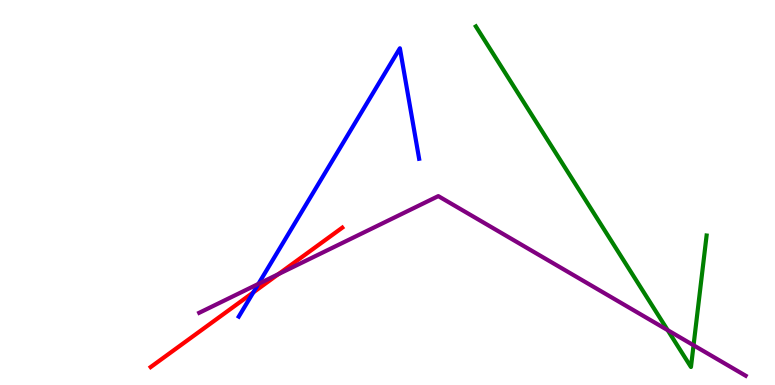[{'lines': ['blue', 'red'], 'intersections': [{'x': 3.27, 'y': 2.41}]}, {'lines': ['green', 'red'], 'intersections': []}, {'lines': ['purple', 'red'], 'intersections': [{'x': 3.59, 'y': 2.88}]}, {'lines': ['blue', 'green'], 'intersections': []}, {'lines': ['blue', 'purple'], 'intersections': [{'x': 3.33, 'y': 2.63}]}, {'lines': ['green', 'purple'], 'intersections': [{'x': 8.62, 'y': 1.42}, {'x': 8.95, 'y': 1.03}]}]